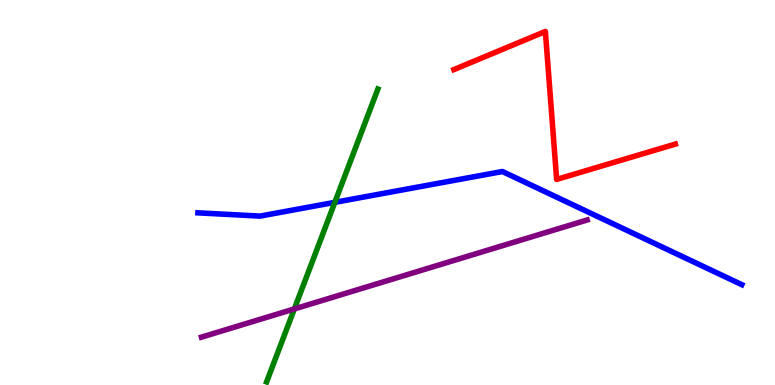[{'lines': ['blue', 'red'], 'intersections': []}, {'lines': ['green', 'red'], 'intersections': []}, {'lines': ['purple', 'red'], 'intersections': []}, {'lines': ['blue', 'green'], 'intersections': [{'x': 4.32, 'y': 4.74}]}, {'lines': ['blue', 'purple'], 'intersections': []}, {'lines': ['green', 'purple'], 'intersections': [{'x': 3.8, 'y': 1.98}]}]